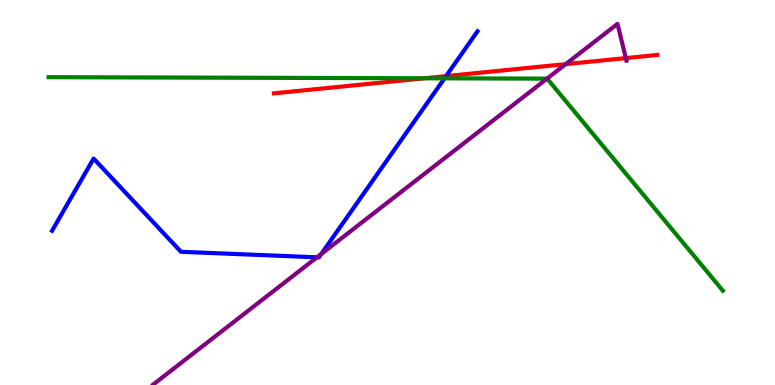[{'lines': ['blue', 'red'], 'intersections': [{'x': 5.76, 'y': 8.02}]}, {'lines': ['green', 'red'], 'intersections': [{'x': 5.48, 'y': 7.97}]}, {'lines': ['purple', 'red'], 'intersections': [{'x': 7.3, 'y': 8.33}, {'x': 8.08, 'y': 8.49}]}, {'lines': ['blue', 'green'], 'intersections': [{'x': 5.74, 'y': 7.97}]}, {'lines': ['blue', 'purple'], 'intersections': [{'x': 4.09, 'y': 3.32}, {'x': 4.15, 'y': 3.4}]}, {'lines': ['green', 'purple'], 'intersections': [{'x': 7.06, 'y': 7.96}]}]